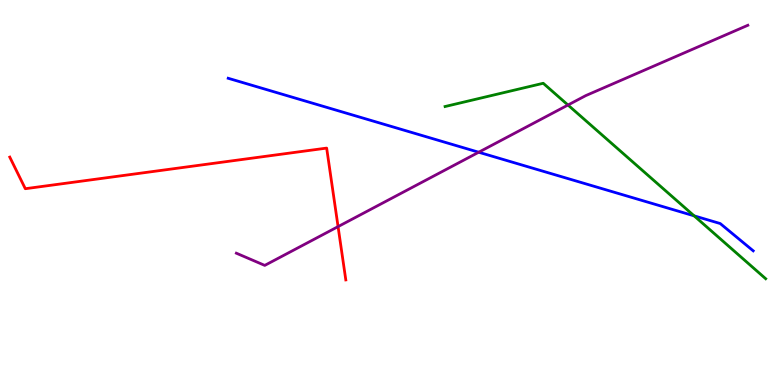[{'lines': ['blue', 'red'], 'intersections': []}, {'lines': ['green', 'red'], 'intersections': []}, {'lines': ['purple', 'red'], 'intersections': [{'x': 4.36, 'y': 4.11}]}, {'lines': ['blue', 'green'], 'intersections': [{'x': 8.96, 'y': 4.39}]}, {'lines': ['blue', 'purple'], 'intersections': [{'x': 6.18, 'y': 6.05}]}, {'lines': ['green', 'purple'], 'intersections': [{'x': 7.33, 'y': 7.27}]}]